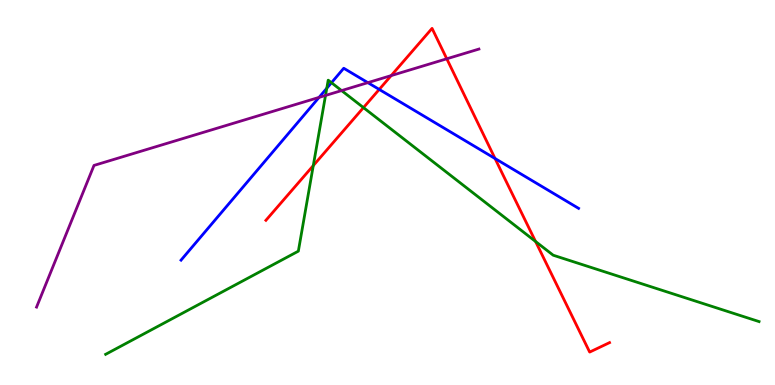[{'lines': ['blue', 'red'], 'intersections': [{'x': 4.89, 'y': 7.68}, {'x': 6.39, 'y': 5.88}]}, {'lines': ['green', 'red'], 'intersections': [{'x': 4.04, 'y': 5.7}, {'x': 4.69, 'y': 7.2}, {'x': 6.91, 'y': 3.73}]}, {'lines': ['purple', 'red'], 'intersections': [{'x': 5.05, 'y': 8.04}, {'x': 5.76, 'y': 8.47}]}, {'lines': ['blue', 'green'], 'intersections': [{'x': 4.22, 'y': 7.71}, {'x': 4.28, 'y': 7.85}]}, {'lines': ['blue', 'purple'], 'intersections': [{'x': 4.12, 'y': 7.47}, {'x': 4.75, 'y': 7.85}]}, {'lines': ['green', 'purple'], 'intersections': [{'x': 4.2, 'y': 7.52}, {'x': 4.41, 'y': 7.65}]}]